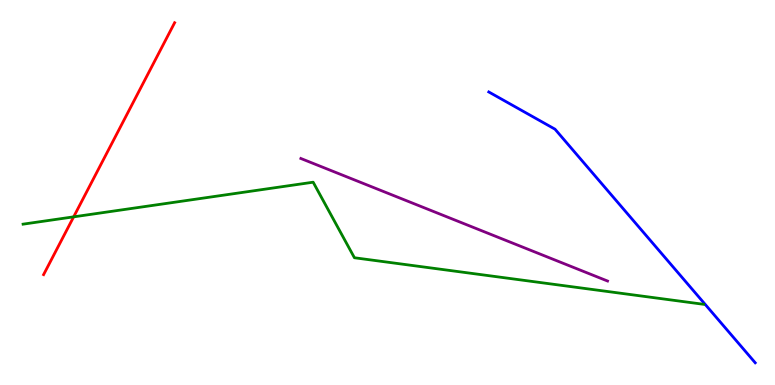[{'lines': ['blue', 'red'], 'intersections': []}, {'lines': ['green', 'red'], 'intersections': [{'x': 0.95, 'y': 4.37}]}, {'lines': ['purple', 'red'], 'intersections': []}, {'lines': ['blue', 'green'], 'intersections': []}, {'lines': ['blue', 'purple'], 'intersections': []}, {'lines': ['green', 'purple'], 'intersections': []}]